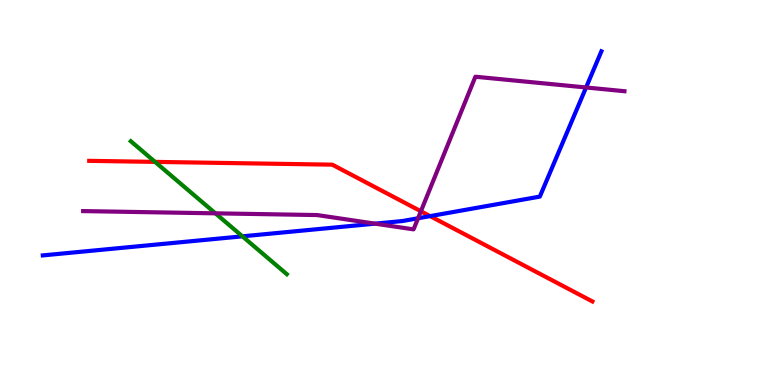[{'lines': ['blue', 'red'], 'intersections': [{'x': 5.55, 'y': 4.39}]}, {'lines': ['green', 'red'], 'intersections': [{'x': 2.0, 'y': 5.8}]}, {'lines': ['purple', 'red'], 'intersections': [{'x': 5.43, 'y': 4.51}]}, {'lines': ['blue', 'green'], 'intersections': [{'x': 3.13, 'y': 3.86}]}, {'lines': ['blue', 'purple'], 'intersections': [{'x': 4.84, 'y': 4.19}, {'x': 5.39, 'y': 4.33}, {'x': 7.56, 'y': 7.73}]}, {'lines': ['green', 'purple'], 'intersections': [{'x': 2.78, 'y': 4.46}]}]